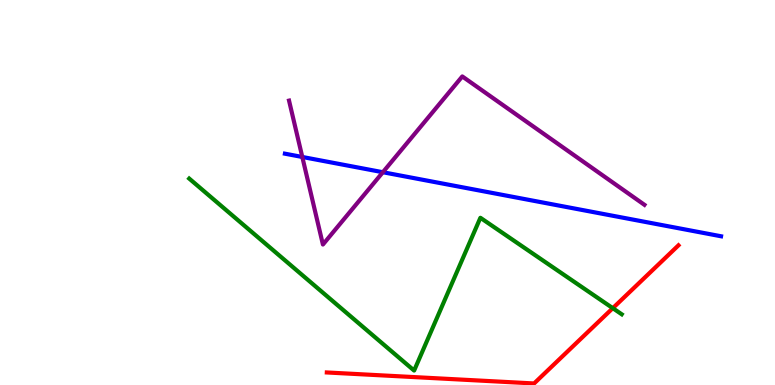[{'lines': ['blue', 'red'], 'intersections': []}, {'lines': ['green', 'red'], 'intersections': [{'x': 7.91, 'y': 2.0}]}, {'lines': ['purple', 'red'], 'intersections': []}, {'lines': ['blue', 'green'], 'intersections': []}, {'lines': ['blue', 'purple'], 'intersections': [{'x': 3.9, 'y': 5.92}, {'x': 4.94, 'y': 5.53}]}, {'lines': ['green', 'purple'], 'intersections': []}]